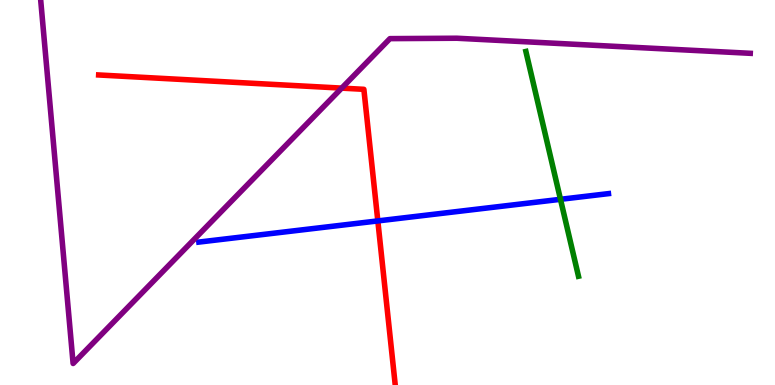[{'lines': ['blue', 'red'], 'intersections': [{'x': 4.88, 'y': 4.26}]}, {'lines': ['green', 'red'], 'intersections': []}, {'lines': ['purple', 'red'], 'intersections': [{'x': 4.41, 'y': 7.71}]}, {'lines': ['blue', 'green'], 'intersections': [{'x': 7.23, 'y': 4.82}]}, {'lines': ['blue', 'purple'], 'intersections': []}, {'lines': ['green', 'purple'], 'intersections': []}]